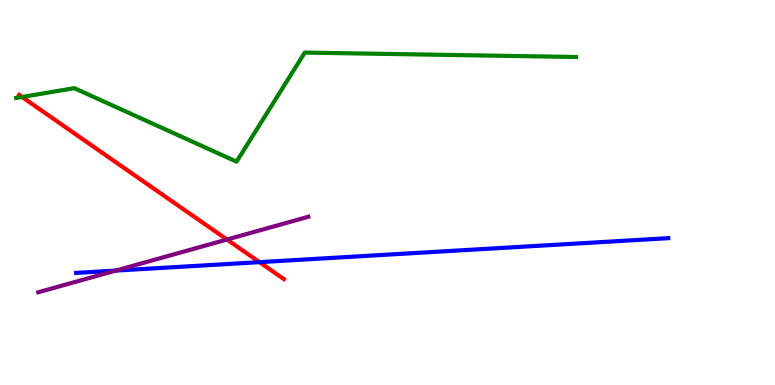[{'lines': ['blue', 'red'], 'intersections': [{'x': 3.35, 'y': 3.19}]}, {'lines': ['green', 'red'], 'intersections': [{'x': 0.284, 'y': 7.48}]}, {'lines': ['purple', 'red'], 'intersections': [{'x': 2.93, 'y': 3.78}]}, {'lines': ['blue', 'green'], 'intersections': []}, {'lines': ['blue', 'purple'], 'intersections': [{'x': 1.49, 'y': 2.97}]}, {'lines': ['green', 'purple'], 'intersections': []}]